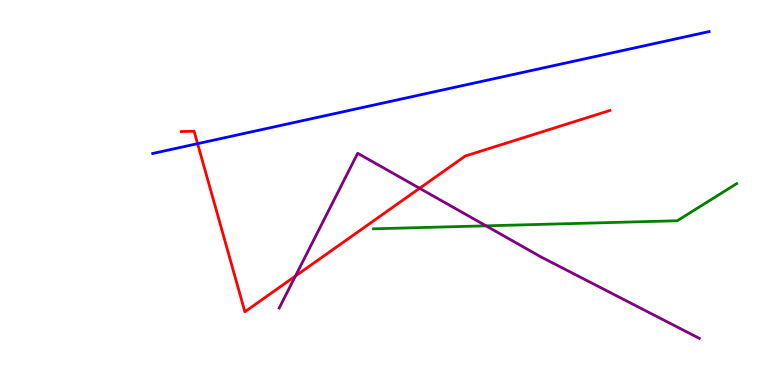[{'lines': ['blue', 'red'], 'intersections': [{'x': 2.55, 'y': 6.27}]}, {'lines': ['green', 'red'], 'intersections': []}, {'lines': ['purple', 'red'], 'intersections': [{'x': 3.81, 'y': 2.83}, {'x': 5.41, 'y': 5.11}]}, {'lines': ['blue', 'green'], 'intersections': []}, {'lines': ['blue', 'purple'], 'intersections': []}, {'lines': ['green', 'purple'], 'intersections': [{'x': 6.27, 'y': 4.13}]}]